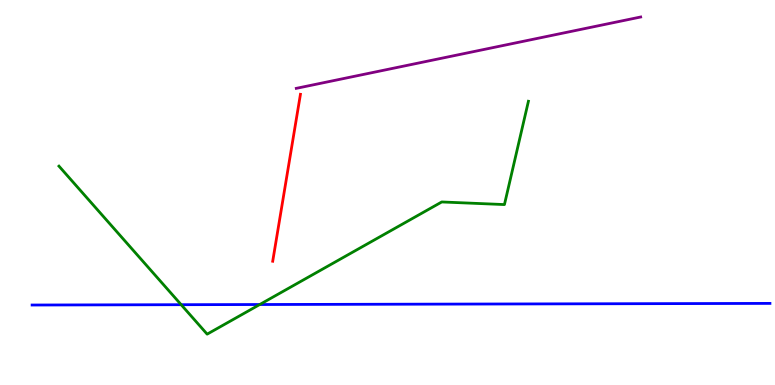[{'lines': ['blue', 'red'], 'intersections': []}, {'lines': ['green', 'red'], 'intersections': []}, {'lines': ['purple', 'red'], 'intersections': []}, {'lines': ['blue', 'green'], 'intersections': [{'x': 2.34, 'y': 2.09}, {'x': 3.35, 'y': 2.09}]}, {'lines': ['blue', 'purple'], 'intersections': []}, {'lines': ['green', 'purple'], 'intersections': []}]